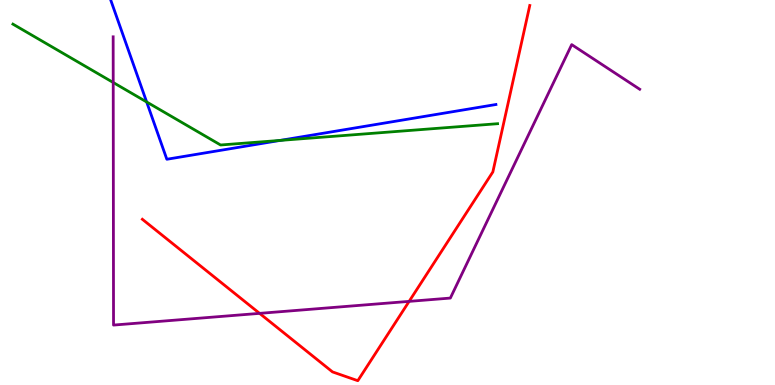[{'lines': ['blue', 'red'], 'intersections': []}, {'lines': ['green', 'red'], 'intersections': []}, {'lines': ['purple', 'red'], 'intersections': [{'x': 3.35, 'y': 1.86}, {'x': 5.28, 'y': 2.17}]}, {'lines': ['blue', 'green'], 'intersections': [{'x': 1.89, 'y': 7.35}, {'x': 3.61, 'y': 6.35}]}, {'lines': ['blue', 'purple'], 'intersections': []}, {'lines': ['green', 'purple'], 'intersections': [{'x': 1.46, 'y': 7.86}]}]